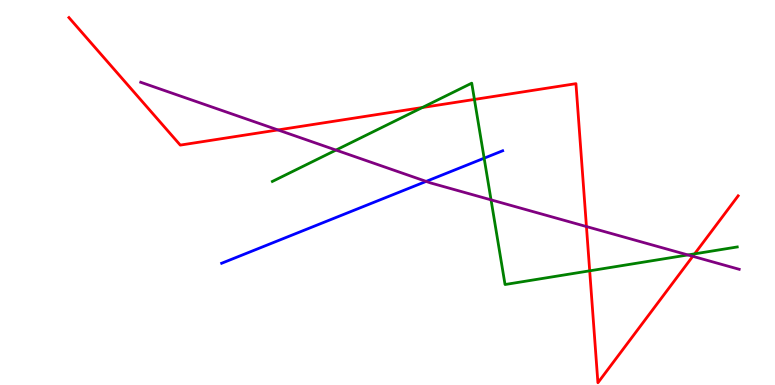[{'lines': ['blue', 'red'], 'intersections': []}, {'lines': ['green', 'red'], 'intersections': [{'x': 5.45, 'y': 7.21}, {'x': 6.12, 'y': 7.42}, {'x': 7.61, 'y': 2.97}, {'x': 8.96, 'y': 3.41}]}, {'lines': ['purple', 'red'], 'intersections': [{'x': 3.59, 'y': 6.62}, {'x': 7.57, 'y': 4.12}, {'x': 8.94, 'y': 3.34}]}, {'lines': ['blue', 'green'], 'intersections': [{'x': 6.25, 'y': 5.89}]}, {'lines': ['blue', 'purple'], 'intersections': [{'x': 5.5, 'y': 5.29}]}, {'lines': ['green', 'purple'], 'intersections': [{'x': 4.34, 'y': 6.1}, {'x': 6.34, 'y': 4.81}, {'x': 8.88, 'y': 3.38}]}]